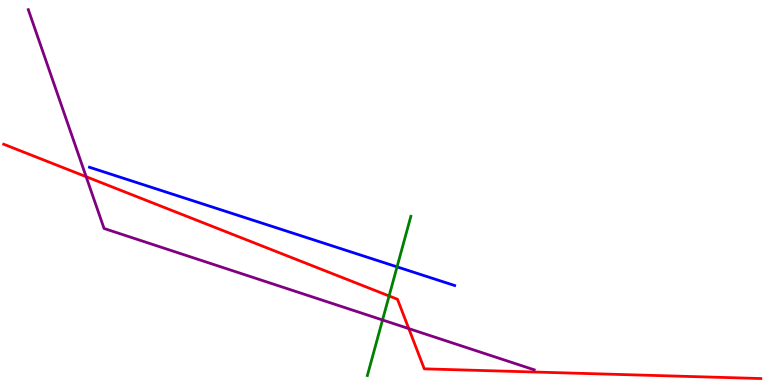[{'lines': ['blue', 'red'], 'intersections': []}, {'lines': ['green', 'red'], 'intersections': [{'x': 5.02, 'y': 2.31}]}, {'lines': ['purple', 'red'], 'intersections': [{'x': 1.11, 'y': 5.41}, {'x': 5.27, 'y': 1.47}]}, {'lines': ['blue', 'green'], 'intersections': [{'x': 5.12, 'y': 3.07}]}, {'lines': ['blue', 'purple'], 'intersections': []}, {'lines': ['green', 'purple'], 'intersections': [{'x': 4.94, 'y': 1.69}]}]